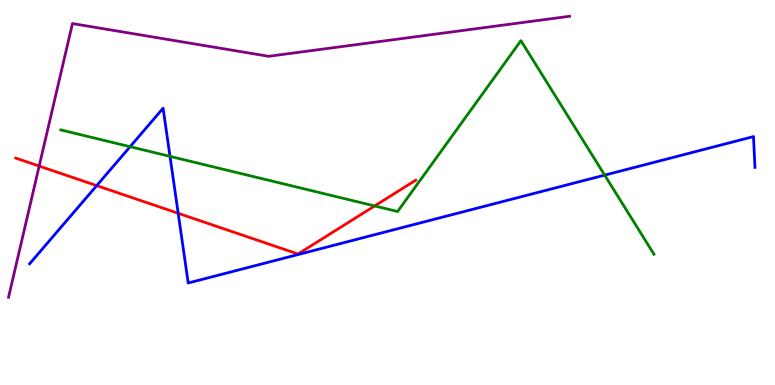[{'lines': ['blue', 'red'], 'intersections': [{'x': 1.25, 'y': 5.18}, {'x': 2.3, 'y': 4.46}]}, {'lines': ['green', 'red'], 'intersections': [{'x': 4.83, 'y': 4.65}]}, {'lines': ['purple', 'red'], 'intersections': [{'x': 0.506, 'y': 5.69}]}, {'lines': ['blue', 'green'], 'intersections': [{'x': 1.68, 'y': 6.19}, {'x': 2.19, 'y': 5.94}, {'x': 7.8, 'y': 5.45}]}, {'lines': ['blue', 'purple'], 'intersections': []}, {'lines': ['green', 'purple'], 'intersections': []}]